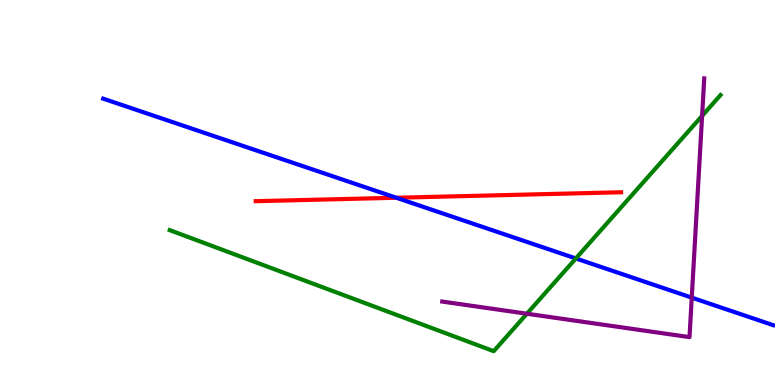[{'lines': ['blue', 'red'], 'intersections': [{'x': 5.11, 'y': 4.86}]}, {'lines': ['green', 'red'], 'intersections': []}, {'lines': ['purple', 'red'], 'intersections': []}, {'lines': ['blue', 'green'], 'intersections': [{'x': 7.43, 'y': 3.29}]}, {'lines': ['blue', 'purple'], 'intersections': [{'x': 8.93, 'y': 2.27}]}, {'lines': ['green', 'purple'], 'intersections': [{'x': 6.8, 'y': 1.85}, {'x': 9.06, 'y': 6.99}]}]